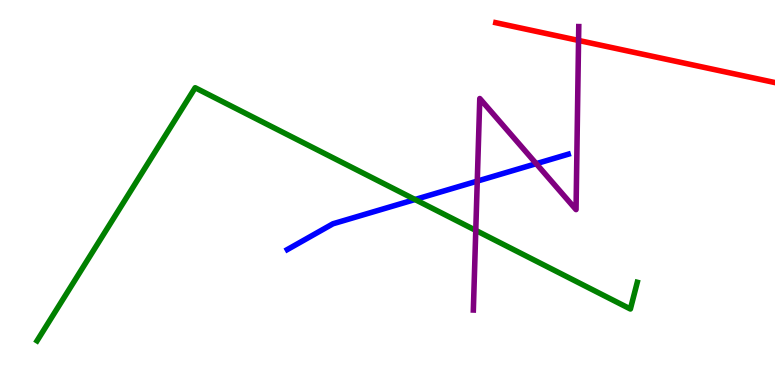[{'lines': ['blue', 'red'], 'intersections': []}, {'lines': ['green', 'red'], 'intersections': []}, {'lines': ['purple', 'red'], 'intersections': [{'x': 7.47, 'y': 8.95}]}, {'lines': ['blue', 'green'], 'intersections': [{'x': 5.36, 'y': 4.82}]}, {'lines': ['blue', 'purple'], 'intersections': [{'x': 6.16, 'y': 5.3}, {'x': 6.92, 'y': 5.75}]}, {'lines': ['green', 'purple'], 'intersections': [{'x': 6.14, 'y': 4.02}]}]